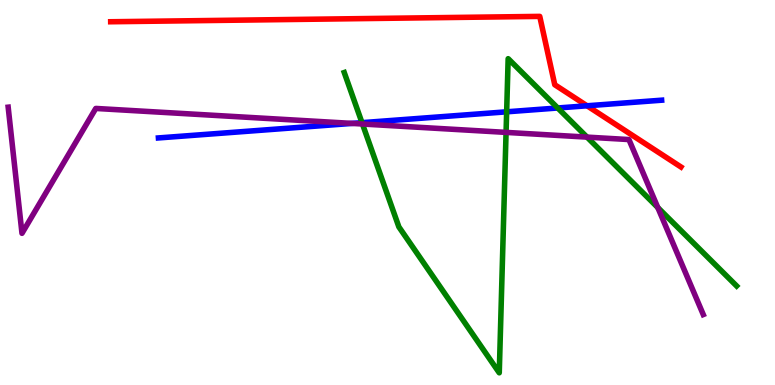[{'lines': ['blue', 'red'], 'intersections': [{'x': 7.57, 'y': 7.25}]}, {'lines': ['green', 'red'], 'intersections': []}, {'lines': ['purple', 'red'], 'intersections': []}, {'lines': ['blue', 'green'], 'intersections': [{'x': 4.67, 'y': 6.81}, {'x': 6.54, 'y': 7.1}, {'x': 7.2, 'y': 7.2}]}, {'lines': ['blue', 'purple'], 'intersections': [{'x': 4.54, 'y': 6.79}]}, {'lines': ['green', 'purple'], 'intersections': [{'x': 4.68, 'y': 6.78}, {'x': 6.53, 'y': 6.56}, {'x': 7.57, 'y': 6.44}, {'x': 8.49, 'y': 4.61}]}]